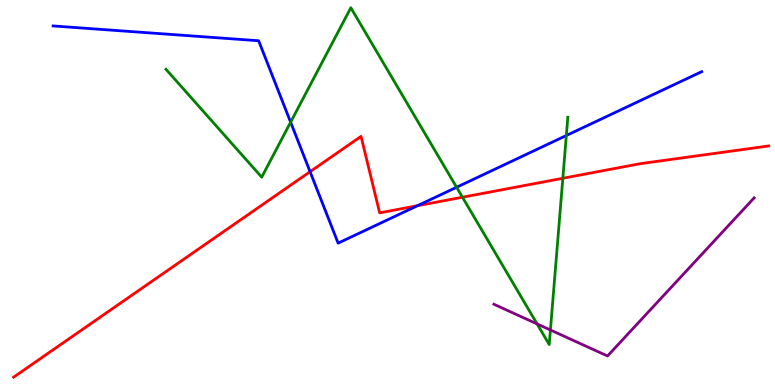[{'lines': ['blue', 'red'], 'intersections': [{'x': 4.0, 'y': 5.54}, {'x': 5.39, 'y': 4.66}]}, {'lines': ['green', 'red'], 'intersections': [{'x': 5.97, 'y': 4.88}, {'x': 7.26, 'y': 5.37}]}, {'lines': ['purple', 'red'], 'intersections': []}, {'lines': ['blue', 'green'], 'intersections': [{'x': 3.75, 'y': 6.83}, {'x': 5.89, 'y': 5.14}, {'x': 7.31, 'y': 6.48}]}, {'lines': ['blue', 'purple'], 'intersections': []}, {'lines': ['green', 'purple'], 'intersections': [{'x': 6.93, 'y': 1.59}, {'x': 7.1, 'y': 1.43}]}]